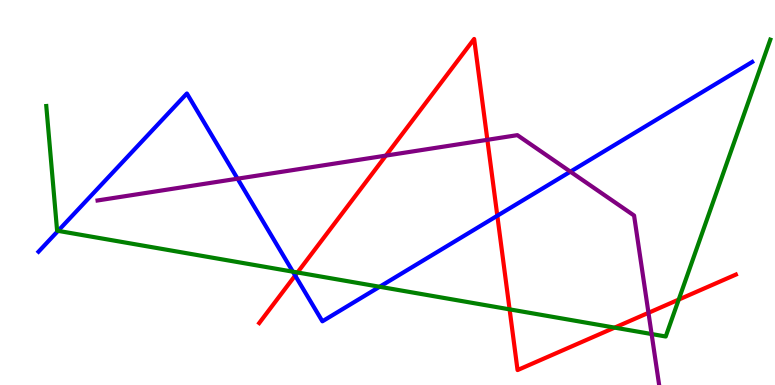[{'lines': ['blue', 'red'], 'intersections': [{'x': 3.81, 'y': 2.84}, {'x': 6.42, 'y': 4.4}]}, {'lines': ['green', 'red'], 'intersections': [{'x': 3.84, 'y': 2.92}, {'x': 6.58, 'y': 1.96}, {'x': 7.93, 'y': 1.49}, {'x': 8.76, 'y': 2.22}]}, {'lines': ['purple', 'red'], 'intersections': [{'x': 4.98, 'y': 5.96}, {'x': 6.29, 'y': 6.37}, {'x': 8.37, 'y': 1.87}]}, {'lines': ['blue', 'green'], 'intersections': [{'x': 0.749, 'y': 4.0}, {'x': 3.78, 'y': 2.94}, {'x': 4.9, 'y': 2.55}]}, {'lines': ['blue', 'purple'], 'intersections': [{'x': 3.07, 'y': 5.36}, {'x': 7.36, 'y': 5.54}]}, {'lines': ['green', 'purple'], 'intersections': [{'x': 8.41, 'y': 1.32}]}]